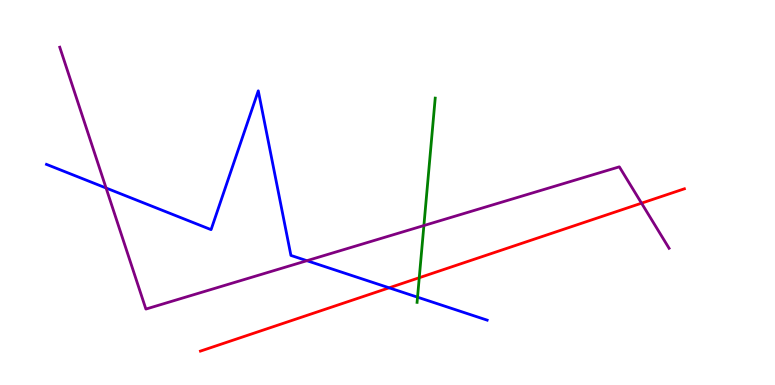[{'lines': ['blue', 'red'], 'intersections': [{'x': 5.02, 'y': 2.52}]}, {'lines': ['green', 'red'], 'intersections': [{'x': 5.41, 'y': 2.79}]}, {'lines': ['purple', 'red'], 'intersections': [{'x': 8.28, 'y': 4.72}]}, {'lines': ['blue', 'green'], 'intersections': [{'x': 5.39, 'y': 2.28}]}, {'lines': ['blue', 'purple'], 'intersections': [{'x': 1.37, 'y': 5.12}, {'x': 3.96, 'y': 3.23}]}, {'lines': ['green', 'purple'], 'intersections': [{'x': 5.47, 'y': 4.14}]}]